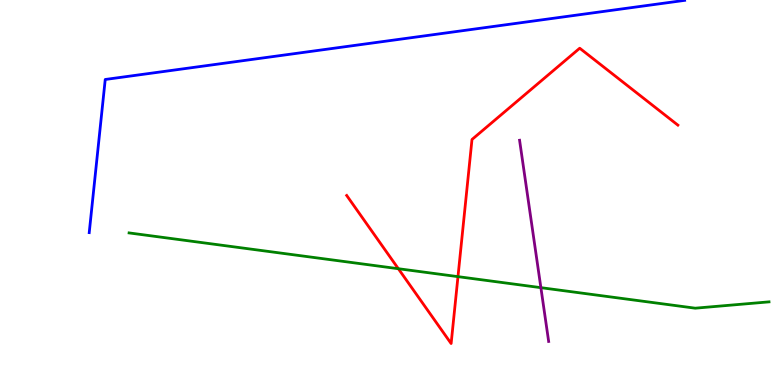[{'lines': ['blue', 'red'], 'intersections': []}, {'lines': ['green', 'red'], 'intersections': [{'x': 5.14, 'y': 3.02}, {'x': 5.91, 'y': 2.81}]}, {'lines': ['purple', 'red'], 'intersections': []}, {'lines': ['blue', 'green'], 'intersections': []}, {'lines': ['blue', 'purple'], 'intersections': []}, {'lines': ['green', 'purple'], 'intersections': [{'x': 6.98, 'y': 2.53}]}]